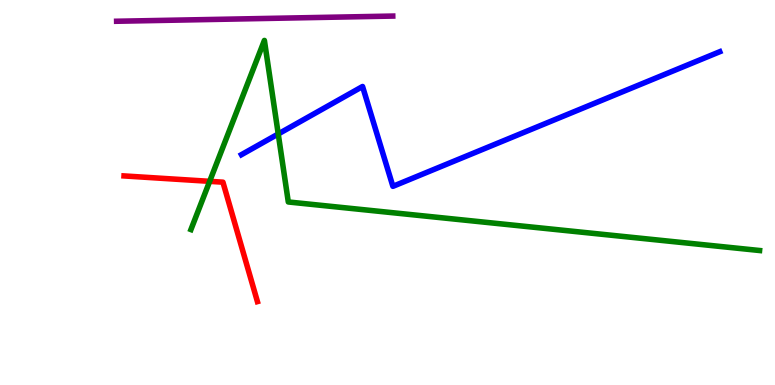[{'lines': ['blue', 'red'], 'intersections': []}, {'lines': ['green', 'red'], 'intersections': [{'x': 2.71, 'y': 5.29}]}, {'lines': ['purple', 'red'], 'intersections': []}, {'lines': ['blue', 'green'], 'intersections': [{'x': 3.59, 'y': 6.52}]}, {'lines': ['blue', 'purple'], 'intersections': []}, {'lines': ['green', 'purple'], 'intersections': []}]